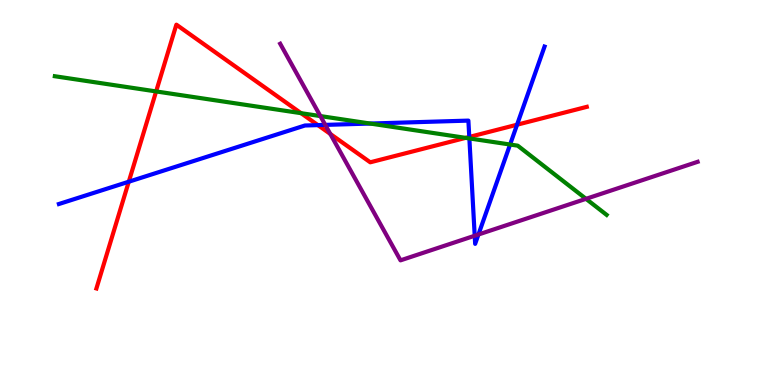[{'lines': ['blue', 'red'], 'intersections': [{'x': 1.66, 'y': 5.28}, {'x': 4.1, 'y': 6.75}, {'x': 6.06, 'y': 6.44}, {'x': 6.67, 'y': 6.76}]}, {'lines': ['green', 'red'], 'intersections': [{'x': 2.01, 'y': 7.63}, {'x': 3.88, 'y': 7.06}, {'x': 6.01, 'y': 6.42}]}, {'lines': ['purple', 'red'], 'intersections': [{'x': 4.26, 'y': 6.52}]}, {'lines': ['blue', 'green'], 'intersections': [{'x': 4.78, 'y': 6.79}, {'x': 6.06, 'y': 6.4}, {'x': 6.58, 'y': 6.25}]}, {'lines': ['blue', 'purple'], 'intersections': [{'x': 4.2, 'y': 6.76}, {'x': 6.13, 'y': 3.88}, {'x': 6.17, 'y': 3.91}]}, {'lines': ['green', 'purple'], 'intersections': [{'x': 4.13, 'y': 6.99}, {'x': 7.56, 'y': 4.84}]}]